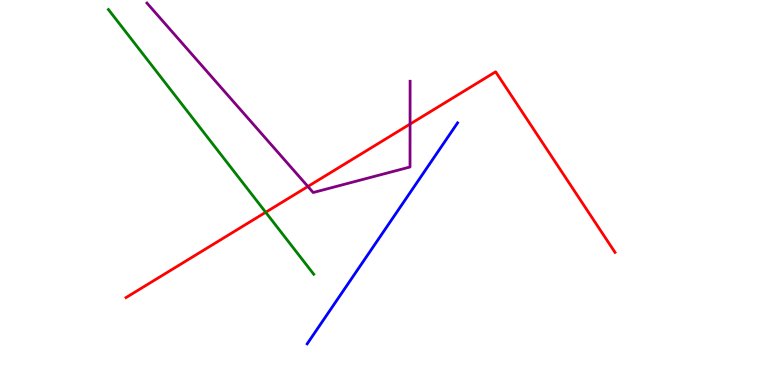[{'lines': ['blue', 'red'], 'intersections': []}, {'lines': ['green', 'red'], 'intersections': [{'x': 3.43, 'y': 4.49}]}, {'lines': ['purple', 'red'], 'intersections': [{'x': 3.97, 'y': 5.16}, {'x': 5.29, 'y': 6.78}]}, {'lines': ['blue', 'green'], 'intersections': []}, {'lines': ['blue', 'purple'], 'intersections': []}, {'lines': ['green', 'purple'], 'intersections': []}]